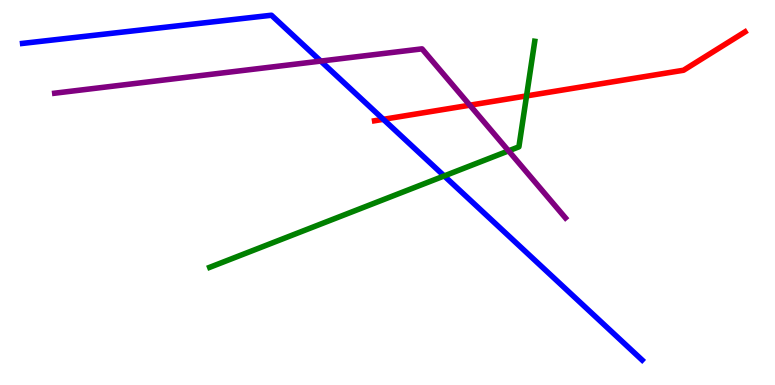[{'lines': ['blue', 'red'], 'intersections': [{'x': 4.95, 'y': 6.9}]}, {'lines': ['green', 'red'], 'intersections': [{'x': 6.79, 'y': 7.51}]}, {'lines': ['purple', 'red'], 'intersections': [{'x': 6.06, 'y': 7.27}]}, {'lines': ['blue', 'green'], 'intersections': [{'x': 5.73, 'y': 5.43}]}, {'lines': ['blue', 'purple'], 'intersections': [{'x': 4.14, 'y': 8.41}]}, {'lines': ['green', 'purple'], 'intersections': [{'x': 6.56, 'y': 6.08}]}]